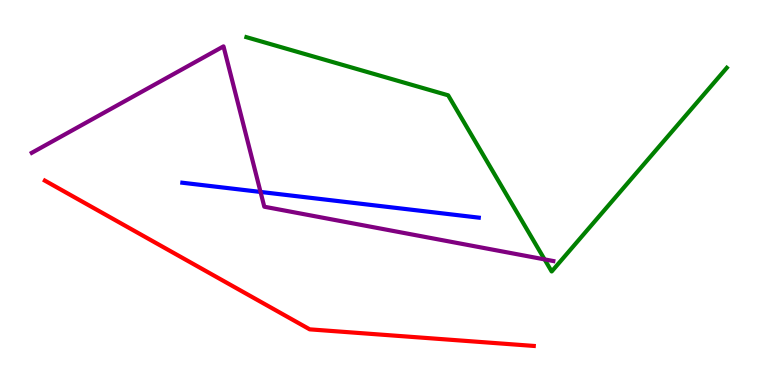[{'lines': ['blue', 'red'], 'intersections': []}, {'lines': ['green', 'red'], 'intersections': []}, {'lines': ['purple', 'red'], 'intersections': []}, {'lines': ['blue', 'green'], 'intersections': []}, {'lines': ['blue', 'purple'], 'intersections': [{'x': 3.36, 'y': 5.01}]}, {'lines': ['green', 'purple'], 'intersections': [{'x': 7.03, 'y': 3.26}]}]